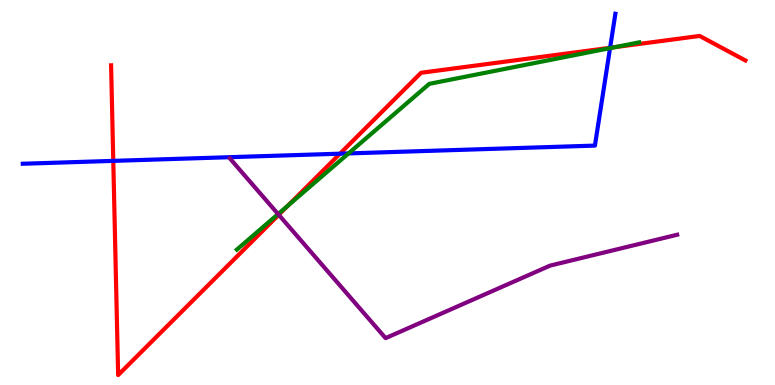[{'lines': ['blue', 'red'], 'intersections': [{'x': 1.46, 'y': 5.82}, {'x': 4.39, 'y': 6.01}, {'x': 7.87, 'y': 8.76}]}, {'lines': ['green', 'red'], 'intersections': [{'x': 3.72, 'y': 4.66}, {'x': 7.94, 'y': 8.78}]}, {'lines': ['purple', 'red'], 'intersections': [{'x': 3.6, 'y': 4.42}]}, {'lines': ['blue', 'green'], 'intersections': [{'x': 4.5, 'y': 6.02}, {'x': 7.87, 'y': 8.75}]}, {'lines': ['blue', 'purple'], 'intersections': []}, {'lines': ['green', 'purple'], 'intersections': [{'x': 3.59, 'y': 4.44}]}]